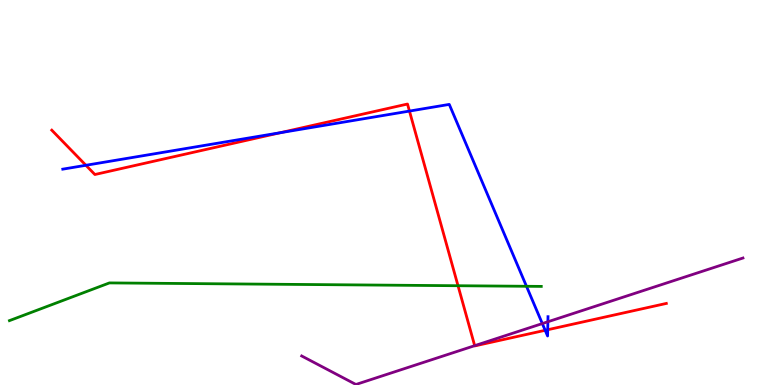[{'lines': ['blue', 'red'], 'intersections': [{'x': 1.11, 'y': 5.71}, {'x': 3.62, 'y': 6.55}, {'x': 5.28, 'y': 7.11}, {'x': 7.03, 'y': 1.42}, {'x': 7.07, 'y': 1.44}]}, {'lines': ['green', 'red'], 'intersections': [{'x': 5.91, 'y': 2.58}]}, {'lines': ['purple', 'red'], 'intersections': [{'x': 6.13, 'y': 1.02}]}, {'lines': ['blue', 'green'], 'intersections': [{'x': 6.79, 'y': 2.56}]}, {'lines': ['blue', 'purple'], 'intersections': [{'x': 7.0, 'y': 1.6}, {'x': 7.07, 'y': 1.64}]}, {'lines': ['green', 'purple'], 'intersections': []}]